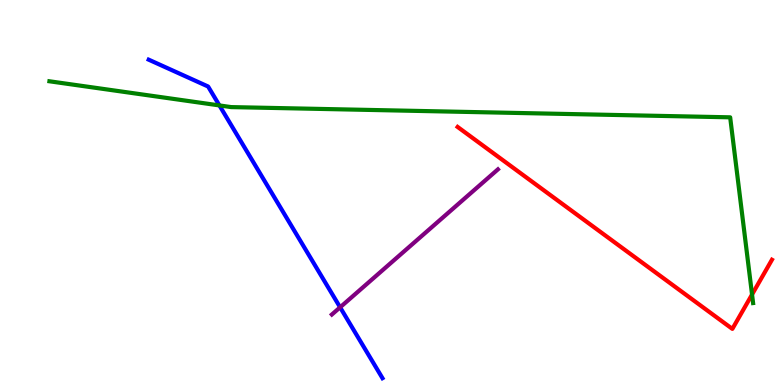[{'lines': ['blue', 'red'], 'intersections': []}, {'lines': ['green', 'red'], 'intersections': [{'x': 9.7, 'y': 2.35}]}, {'lines': ['purple', 'red'], 'intersections': []}, {'lines': ['blue', 'green'], 'intersections': [{'x': 2.83, 'y': 7.26}]}, {'lines': ['blue', 'purple'], 'intersections': [{'x': 4.39, 'y': 2.02}]}, {'lines': ['green', 'purple'], 'intersections': []}]